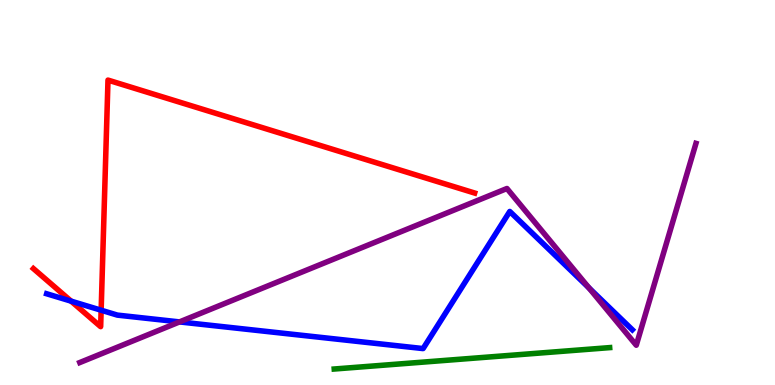[{'lines': ['blue', 'red'], 'intersections': [{'x': 0.917, 'y': 2.18}, {'x': 1.31, 'y': 1.94}]}, {'lines': ['green', 'red'], 'intersections': []}, {'lines': ['purple', 'red'], 'intersections': []}, {'lines': ['blue', 'green'], 'intersections': []}, {'lines': ['blue', 'purple'], 'intersections': [{'x': 2.32, 'y': 1.64}, {'x': 7.6, 'y': 2.52}]}, {'lines': ['green', 'purple'], 'intersections': []}]